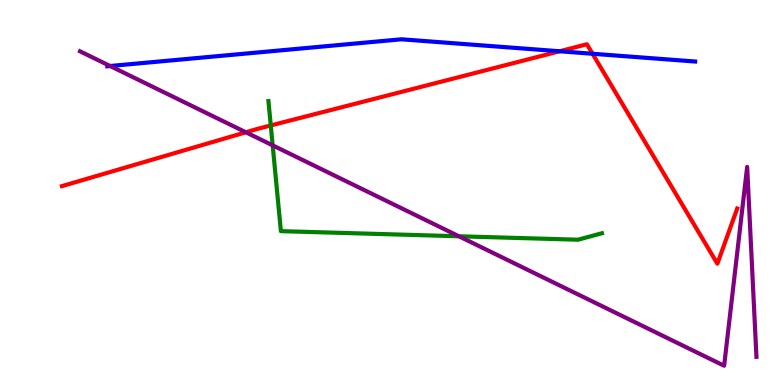[{'lines': ['blue', 'red'], 'intersections': [{'x': 7.22, 'y': 8.67}, {'x': 7.65, 'y': 8.6}]}, {'lines': ['green', 'red'], 'intersections': [{'x': 3.49, 'y': 6.74}]}, {'lines': ['purple', 'red'], 'intersections': [{'x': 3.17, 'y': 6.56}]}, {'lines': ['blue', 'green'], 'intersections': []}, {'lines': ['blue', 'purple'], 'intersections': [{'x': 1.42, 'y': 8.29}]}, {'lines': ['green', 'purple'], 'intersections': [{'x': 3.52, 'y': 6.22}, {'x': 5.92, 'y': 3.86}]}]